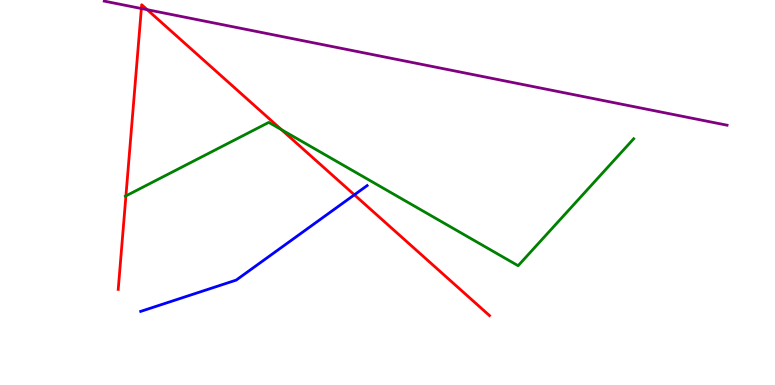[{'lines': ['blue', 'red'], 'intersections': [{'x': 4.57, 'y': 4.94}]}, {'lines': ['green', 'red'], 'intersections': [{'x': 1.62, 'y': 4.91}, {'x': 3.63, 'y': 6.63}]}, {'lines': ['purple', 'red'], 'intersections': [{'x': 1.82, 'y': 9.78}, {'x': 1.9, 'y': 9.75}]}, {'lines': ['blue', 'green'], 'intersections': []}, {'lines': ['blue', 'purple'], 'intersections': []}, {'lines': ['green', 'purple'], 'intersections': []}]